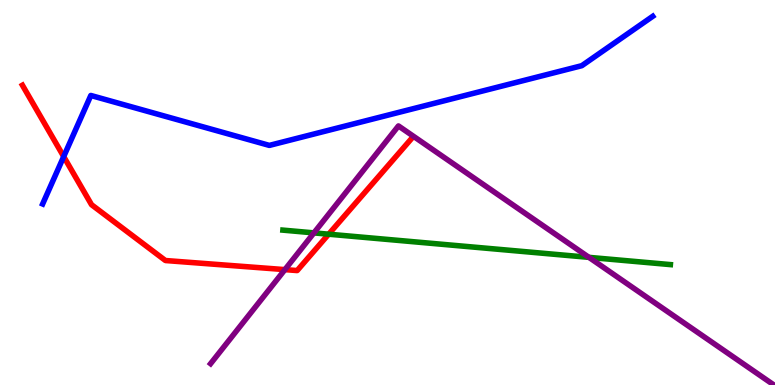[{'lines': ['blue', 'red'], 'intersections': [{'x': 0.822, 'y': 5.93}]}, {'lines': ['green', 'red'], 'intersections': [{'x': 4.24, 'y': 3.92}]}, {'lines': ['purple', 'red'], 'intersections': [{'x': 3.68, 'y': 3.0}]}, {'lines': ['blue', 'green'], 'intersections': []}, {'lines': ['blue', 'purple'], 'intersections': []}, {'lines': ['green', 'purple'], 'intersections': [{'x': 4.05, 'y': 3.95}, {'x': 7.6, 'y': 3.32}]}]